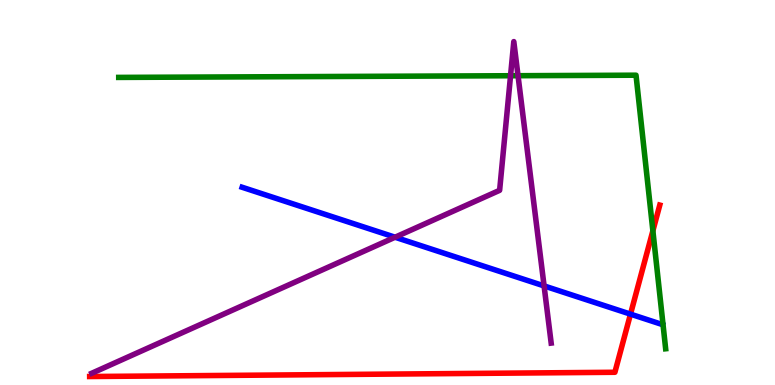[{'lines': ['blue', 'red'], 'intersections': [{'x': 8.14, 'y': 1.84}]}, {'lines': ['green', 'red'], 'intersections': [{'x': 8.42, 'y': 4.0}]}, {'lines': ['purple', 'red'], 'intersections': []}, {'lines': ['blue', 'green'], 'intersections': []}, {'lines': ['blue', 'purple'], 'intersections': [{'x': 5.1, 'y': 3.84}, {'x': 7.02, 'y': 2.57}]}, {'lines': ['green', 'purple'], 'intersections': [{'x': 6.59, 'y': 8.03}, {'x': 6.68, 'y': 8.03}]}]